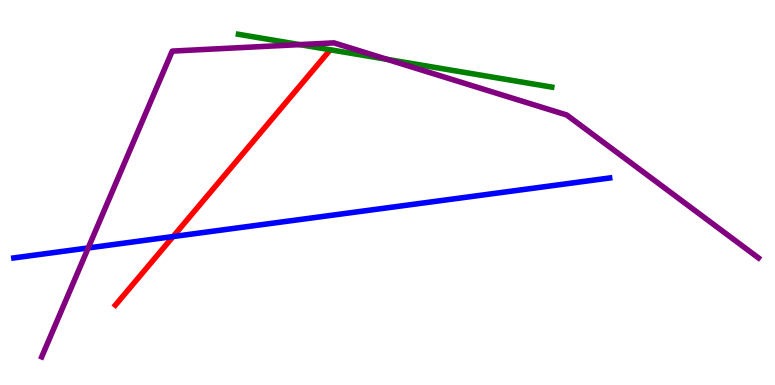[{'lines': ['blue', 'red'], 'intersections': [{'x': 2.23, 'y': 3.86}]}, {'lines': ['green', 'red'], 'intersections': []}, {'lines': ['purple', 'red'], 'intersections': []}, {'lines': ['blue', 'green'], 'intersections': []}, {'lines': ['blue', 'purple'], 'intersections': [{'x': 1.14, 'y': 3.56}]}, {'lines': ['green', 'purple'], 'intersections': [{'x': 3.87, 'y': 8.84}, {'x': 5.0, 'y': 8.46}]}]